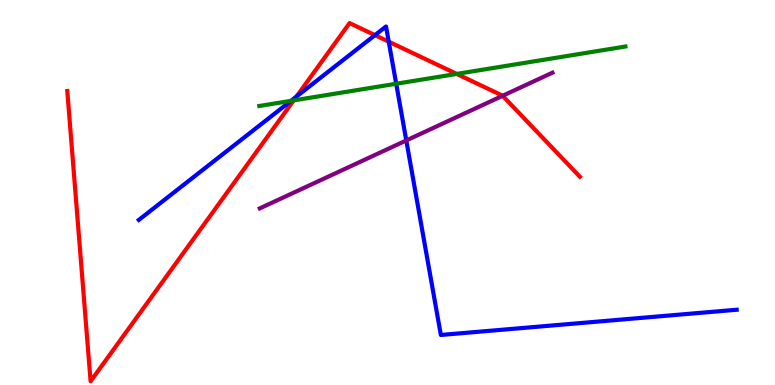[{'lines': ['blue', 'red'], 'intersections': [{'x': 3.82, 'y': 7.49}, {'x': 4.84, 'y': 9.09}, {'x': 5.02, 'y': 8.92}]}, {'lines': ['green', 'red'], 'intersections': [{'x': 3.79, 'y': 7.39}, {'x': 5.89, 'y': 8.08}]}, {'lines': ['purple', 'red'], 'intersections': [{'x': 6.49, 'y': 7.51}]}, {'lines': ['blue', 'green'], 'intersections': [{'x': 3.76, 'y': 7.38}, {'x': 5.11, 'y': 7.82}]}, {'lines': ['blue', 'purple'], 'intersections': [{'x': 5.24, 'y': 6.35}]}, {'lines': ['green', 'purple'], 'intersections': []}]